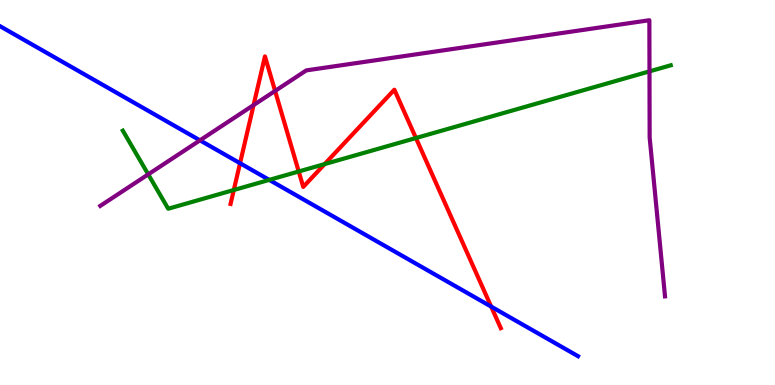[{'lines': ['blue', 'red'], 'intersections': [{'x': 3.1, 'y': 5.76}, {'x': 6.34, 'y': 2.04}]}, {'lines': ['green', 'red'], 'intersections': [{'x': 3.02, 'y': 5.06}, {'x': 3.85, 'y': 5.55}, {'x': 4.19, 'y': 5.74}, {'x': 5.37, 'y': 6.41}]}, {'lines': ['purple', 'red'], 'intersections': [{'x': 3.27, 'y': 7.27}, {'x': 3.55, 'y': 7.64}]}, {'lines': ['blue', 'green'], 'intersections': [{'x': 3.47, 'y': 5.33}]}, {'lines': ['blue', 'purple'], 'intersections': [{'x': 2.58, 'y': 6.35}]}, {'lines': ['green', 'purple'], 'intersections': [{'x': 1.91, 'y': 5.47}, {'x': 8.38, 'y': 8.15}]}]